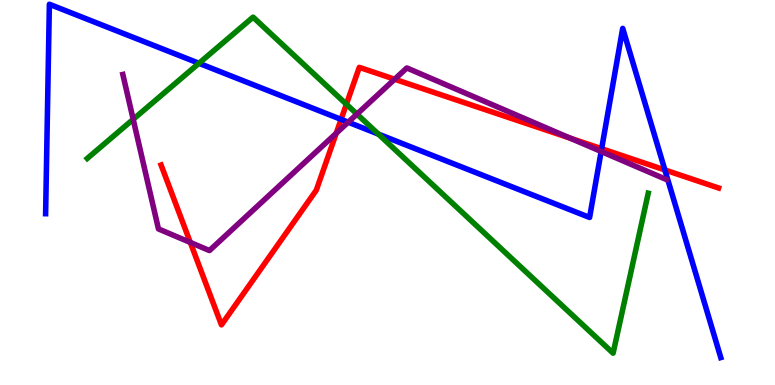[{'lines': ['blue', 'red'], 'intersections': [{'x': 4.4, 'y': 6.9}, {'x': 7.76, 'y': 6.14}, {'x': 8.58, 'y': 5.59}]}, {'lines': ['green', 'red'], 'intersections': [{'x': 4.47, 'y': 7.29}]}, {'lines': ['purple', 'red'], 'intersections': [{'x': 2.46, 'y': 3.7}, {'x': 4.34, 'y': 6.54}, {'x': 5.09, 'y': 7.94}, {'x': 7.36, 'y': 6.41}]}, {'lines': ['blue', 'green'], 'intersections': [{'x': 2.57, 'y': 8.36}, {'x': 4.88, 'y': 6.52}]}, {'lines': ['blue', 'purple'], 'intersections': [{'x': 4.49, 'y': 6.83}, {'x': 7.76, 'y': 6.07}]}, {'lines': ['green', 'purple'], 'intersections': [{'x': 1.72, 'y': 6.9}, {'x': 4.61, 'y': 7.04}]}]